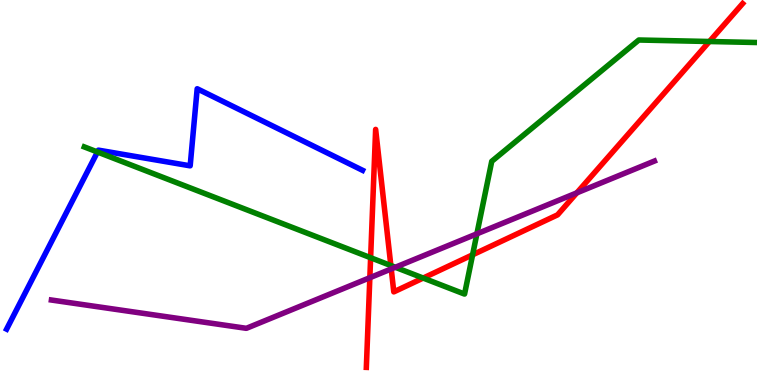[{'lines': ['blue', 'red'], 'intersections': []}, {'lines': ['green', 'red'], 'intersections': [{'x': 4.78, 'y': 3.31}, {'x': 5.04, 'y': 3.1}, {'x': 5.46, 'y': 2.78}, {'x': 6.1, 'y': 3.38}, {'x': 9.15, 'y': 8.92}]}, {'lines': ['purple', 'red'], 'intersections': [{'x': 4.77, 'y': 2.79}, {'x': 5.05, 'y': 3.01}, {'x': 7.44, 'y': 4.99}]}, {'lines': ['blue', 'green'], 'intersections': [{'x': 1.26, 'y': 6.05}]}, {'lines': ['blue', 'purple'], 'intersections': []}, {'lines': ['green', 'purple'], 'intersections': [{'x': 5.1, 'y': 3.06}, {'x': 6.15, 'y': 3.93}]}]